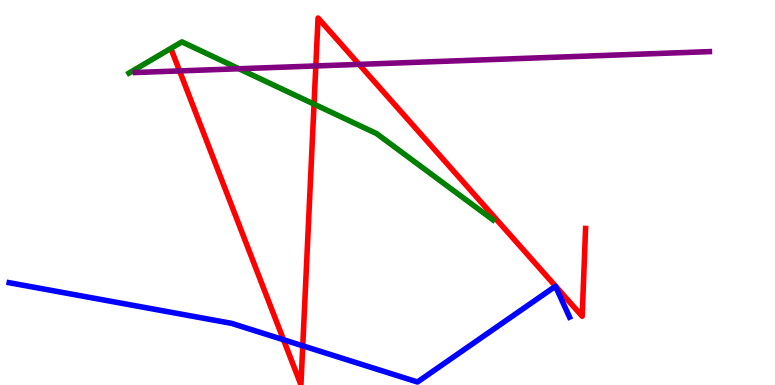[{'lines': ['blue', 'red'], 'intersections': [{'x': 3.66, 'y': 1.18}, {'x': 3.91, 'y': 1.02}]}, {'lines': ['green', 'red'], 'intersections': [{'x': 4.05, 'y': 7.3}]}, {'lines': ['purple', 'red'], 'intersections': [{'x': 2.32, 'y': 8.16}, {'x': 4.08, 'y': 8.29}, {'x': 4.63, 'y': 8.33}]}, {'lines': ['blue', 'green'], 'intersections': []}, {'lines': ['blue', 'purple'], 'intersections': []}, {'lines': ['green', 'purple'], 'intersections': [{'x': 3.08, 'y': 8.21}]}]